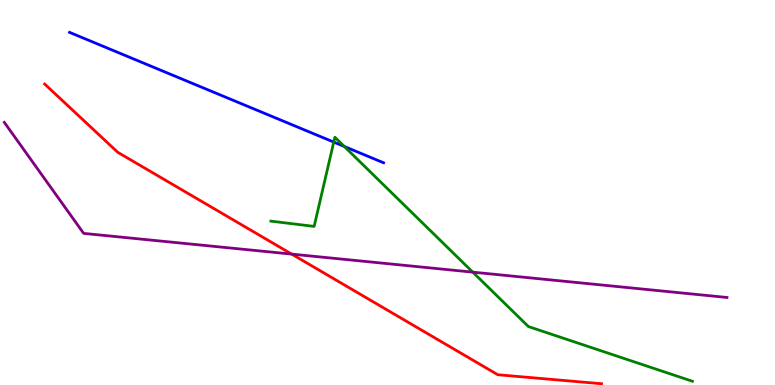[{'lines': ['blue', 'red'], 'intersections': []}, {'lines': ['green', 'red'], 'intersections': []}, {'lines': ['purple', 'red'], 'intersections': [{'x': 3.76, 'y': 3.4}]}, {'lines': ['blue', 'green'], 'intersections': [{'x': 4.31, 'y': 6.31}, {'x': 4.44, 'y': 6.2}]}, {'lines': ['blue', 'purple'], 'intersections': []}, {'lines': ['green', 'purple'], 'intersections': [{'x': 6.1, 'y': 2.93}]}]